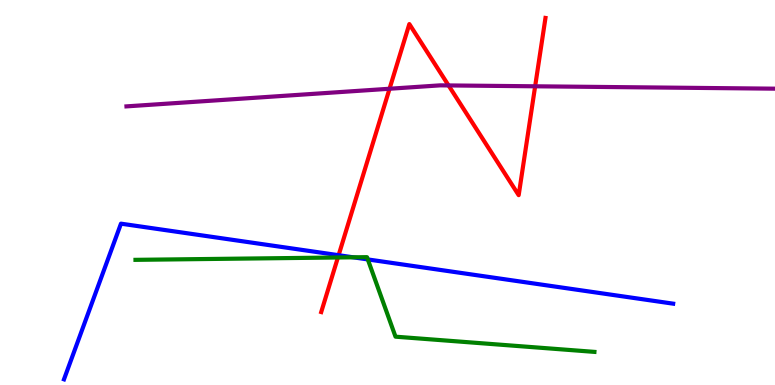[{'lines': ['blue', 'red'], 'intersections': [{'x': 4.37, 'y': 3.37}]}, {'lines': ['green', 'red'], 'intersections': [{'x': 4.36, 'y': 3.31}]}, {'lines': ['purple', 'red'], 'intersections': [{'x': 5.03, 'y': 7.69}, {'x': 5.79, 'y': 7.78}, {'x': 6.91, 'y': 7.76}]}, {'lines': ['blue', 'green'], 'intersections': [{'x': 4.56, 'y': 3.32}, {'x': 4.75, 'y': 3.26}]}, {'lines': ['blue', 'purple'], 'intersections': []}, {'lines': ['green', 'purple'], 'intersections': []}]